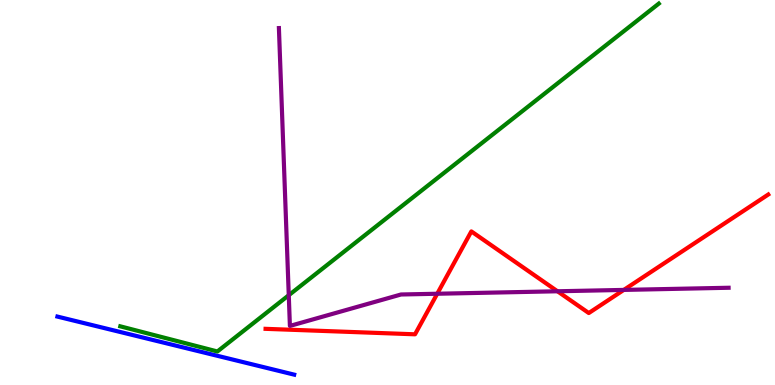[{'lines': ['blue', 'red'], 'intersections': []}, {'lines': ['green', 'red'], 'intersections': []}, {'lines': ['purple', 'red'], 'intersections': [{'x': 5.64, 'y': 2.37}, {'x': 7.19, 'y': 2.43}, {'x': 8.05, 'y': 2.47}]}, {'lines': ['blue', 'green'], 'intersections': []}, {'lines': ['blue', 'purple'], 'intersections': []}, {'lines': ['green', 'purple'], 'intersections': [{'x': 3.73, 'y': 2.33}]}]